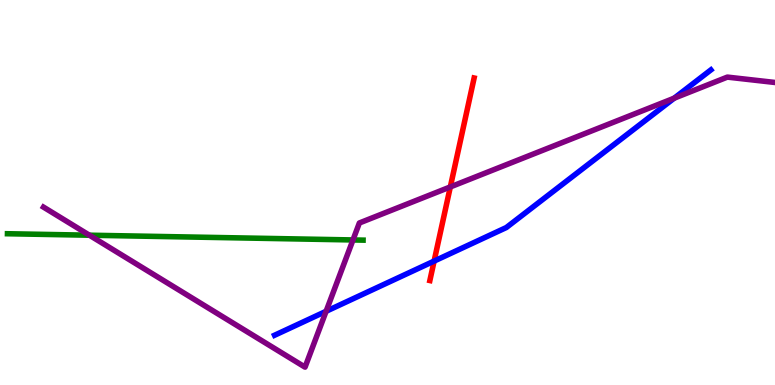[{'lines': ['blue', 'red'], 'intersections': [{'x': 5.6, 'y': 3.22}]}, {'lines': ['green', 'red'], 'intersections': []}, {'lines': ['purple', 'red'], 'intersections': [{'x': 5.81, 'y': 5.14}]}, {'lines': ['blue', 'green'], 'intersections': []}, {'lines': ['blue', 'purple'], 'intersections': [{'x': 4.21, 'y': 1.91}, {'x': 8.7, 'y': 7.45}]}, {'lines': ['green', 'purple'], 'intersections': [{'x': 1.15, 'y': 3.89}, {'x': 4.55, 'y': 3.77}]}]